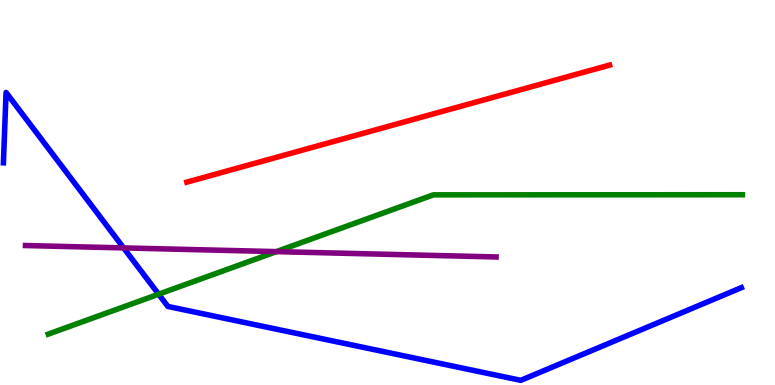[{'lines': ['blue', 'red'], 'intersections': []}, {'lines': ['green', 'red'], 'intersections': []}, {'lines': ['purple', 'red'], 'intersections': []}, {'lines': ['blue', 'green'], 'intersections': [{'x': 2.05, 'y': 2.36}]}, {'lines': ['blue', 'purple'], 'intersections': [{'x': 1.6, 'y': 3.56}]}, {'lines': ['green', 'purple'], 'intersections': [{'x': 3.57, 'y': 3.46}]}]